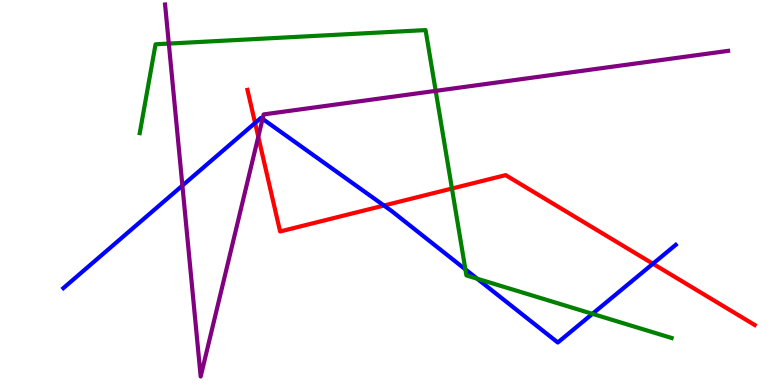[{'lines': ['blue', 'red'], 'intersections': [{'x': 3.29, 'y': 6.81}, {'x': 4.95, 'y': 4.66}, {'x': 8.42, 'y': 3.15}]}, {'lines': ['green', 'red'], 'intersections': [{'x': 5.83, 'y': 5.1}]}, {'lines': ['purple', 'red'], 'intersections': [{'x': 3.33, 'y': 6.45}]}, {'lines': ['blue', 'green'], 'intersections': [{'x': 6.01, 'y': 3.0}, {'x': 6.16, 'y': 2.76}, {'x': 7.64, 'y': 1.85}]}, {'lines': ['blue', 'purple'], 'intersections': [{'x': 2.35, 'y': 5.18}, {'x': 3.39, 'y': 6.91}]}, {'lines': ['green', 'purple'], 'intersections': [{'x': 2.18, 'y': 8.87}, {'x': 5.62, 'y': 7.64}]}]